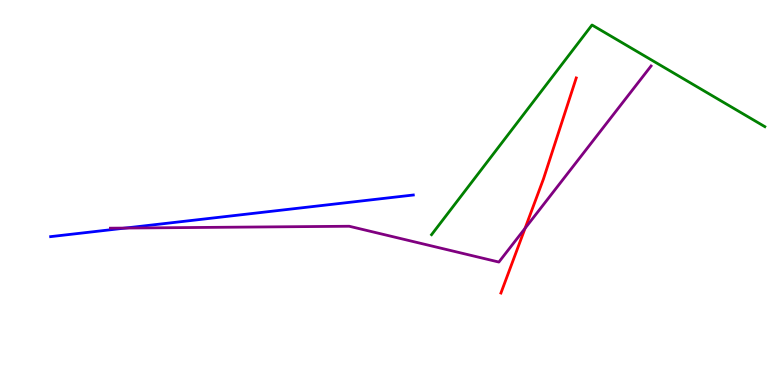[{'lines': ['blue', 'red'], 'intersections': []}, {'lines': ['green', 'red'], 'intersections': []}, {'lines': ['purple', 'red'], 'intersections': [{'x': 6.77, 'y': 4.07}]}, {'lines': ['blue', 'green'], 'intersections': []}, {'lines': ['blue', 'purple'], 'intersections': [{'x': 1.62, 'y': 4.08}]}, {'lines': ['green', 'purple'], 'intersections': []}]